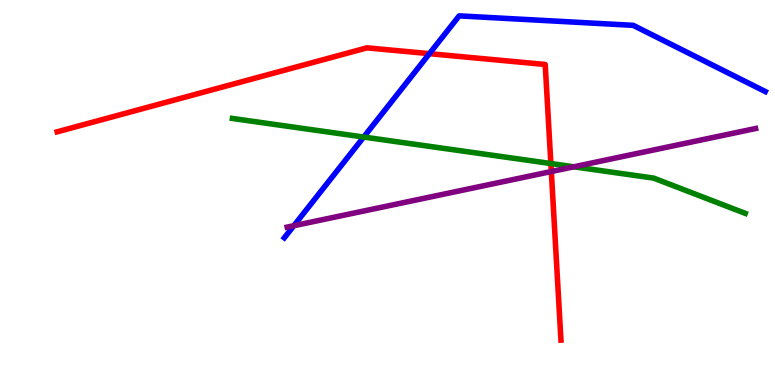[{'lines': ['blue', 'red'], 'intersections': [{'x': 5.54, 'y': 8.61}]}, {'lines': ['green', 'red'], 'intersections': [{'x': 7.11, 'y': 5.75}]}, {'lines': ['purple', 'red'], 'intersections': [{'x': 7.11, 'y': 5.54}]}, {'lines': ['blue', 'green'], 'intersections': [{'x': 4.69, 'y': 6.44}]}, {'lines': ['blue', 'purple'], 'intersections': [{'x': 3.79, 'y': 4.14}]}, {'lines': ['green', 'purple'], 'intersections': [{'x': 7.4, 'y': 5.67}]}]